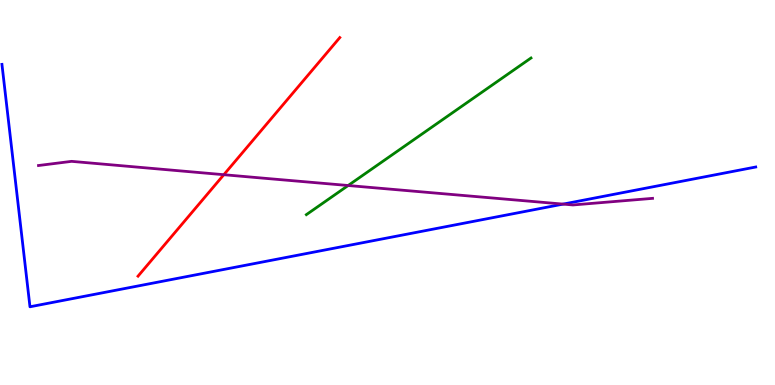[{'lines': ['blue', 'red'], 'intersections': []}, {'lines': ['green', 'red'], 'intersections': []}, {'lines': ['purple', 'red'], 'intersections': [{'x': 2.89, 'y': 5.46}]}, {'lines': ['blue', 'green'], 'intersections': []}, {'lines': ['blue', 'purple'], 'intersections': [{'x': 7.27, 'y': 4.7}]}, {'lines': ['green', 'purple'], 'intersections': [{'x': 4.49, 'y': 5.18}]}]